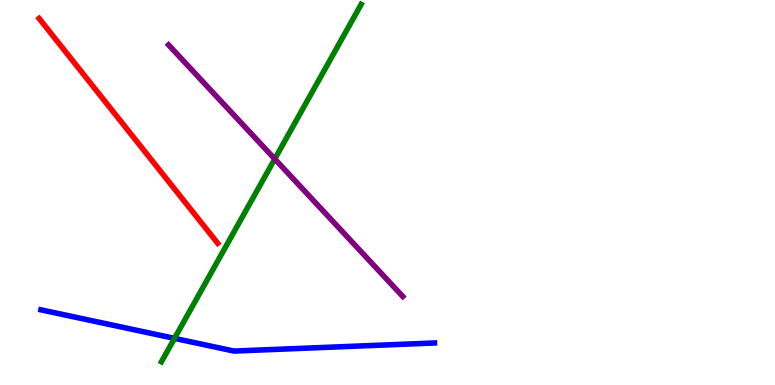[{'lines': ['blue', 'red'], 'intersections': []}, {'lines': ['green', 'red'], 'intersections': []}, {'lines': ['purple', 'red'], 'intersections': []}, {'lines': ['blue', 'green'], 'intersections': [{'x': 2.25, 'y': 1.21}]}, {'lines': ['blue', 'purple'], 'intersections': []}, {'lines': ['green', 'purple'], 'intersections': [{'x': 3.55, 'y': 5.87}]}]